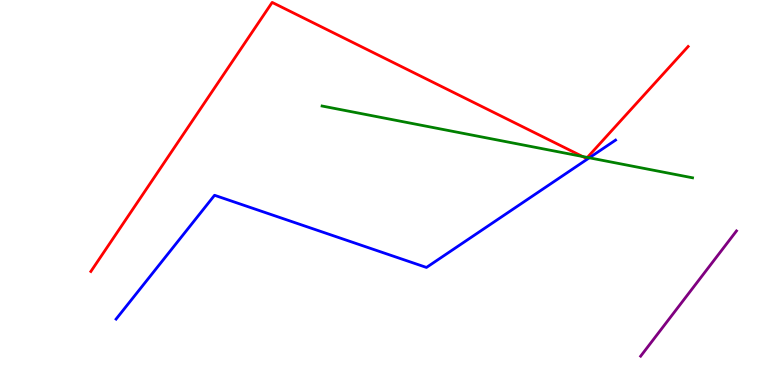[{'lines': ['blue', 'red'], 'intersections': []}, {'lines': ['green', 'red'], 'intersections': [{'x': 7.52, 'y': 5.94}, {'x': 7.58, 'y': 5.91}]}, {'lines': ['purple', 'red'], 'intersections': []}, {'lines': ['blue', 'green'], 'intersections': [{'x': 7.6, 'y': 5.9}]}, {'lines': ['blue', 'purple'], 'intersections': []}, {'lines': ['green', 'purple'], 'intersections': []}]